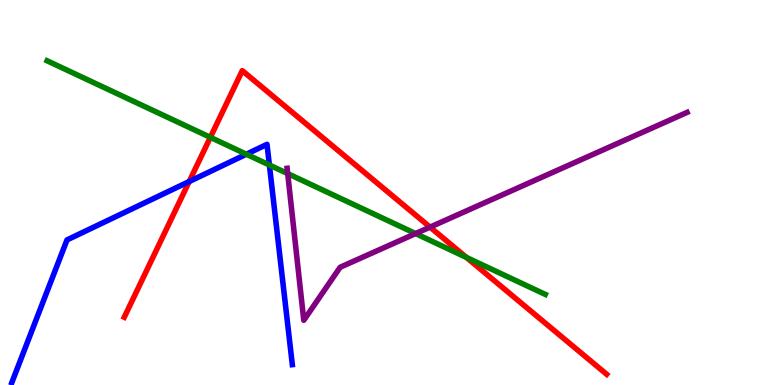[{'lines': ['blue', 'red'], 'intersections': [{'x': 2.44, 'y': 5.29}]}, {'lines': ['green', 'red'], 'intersections': [{'x': 2.71, 'y': 6.43}, {'x': 6.02, 'y': 3.31}]}, {'lines': ['purple', 'red'], 'intersections': [{'x': 5.55, 'y': 4.1}]}, {'lines': ['blue', 'green'], 'intersections': [{'x': 3.18, 'y': 5.99}, {'x': 3.48, 'y': 5.71}]}, {'lines': ['blue', 'purple'], 'intersections': []}, {'lines': ['green', 'purple'], 'intersections': [{'x': 3.71, 'y': 5.49}, {'x': 5.36, 'y': 3.93}]}]